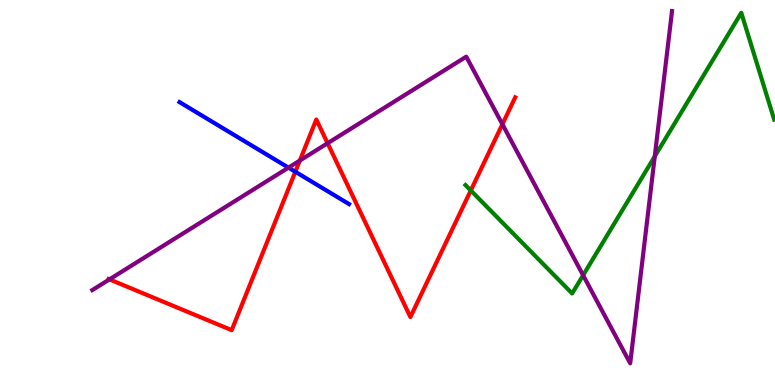[{'lines': ['blue', 'red'], 'intersections': [{'x': 3.81, 'y': 5.54}]}, {'lines': ['green', 'red'], 'intersections': [{'x': 6.07, 'y': 5.05}]}, {'lines': ['purple', 'red'], 'intersections': [{'x': 1.41, 'y': 2.74}, {'x': 3.87, 'y': 5.83}, {'x': 4.23, 'y': 6.28}, {'x': 6.48, 'y': 6.77}]}, {'lines': ['blue', 'green'], 'intersections': []}, {'lines': ['blue', 'purple'], 'intersections': [{'x': 3.72, 'y': 5.65}]}, {'lines': ['green', 'purple'], 'intersections': [{'x': 7.52, 'y': 2.85}, {'x': 8.45, 'y': 5.94}]}]